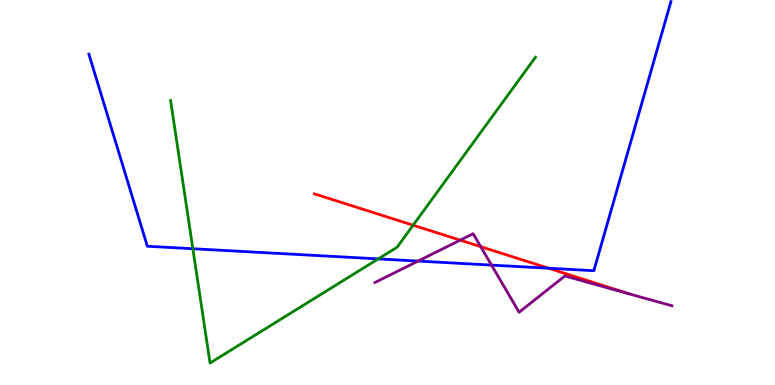[{'lines': ['blue', 'red'], 'intersections': [{'x': 7.08, 'y': 3.03}]}, {'lines': ['green', 'red'], 'intersections': [{'x': 5.33, 'y': 4.15}]}, {'lines': ['purple', 'red'], 'intersections': [{'x': 5.94, 'y': 3.76}, {'x': 6.2, 'y': 3.59}]}, {'lines': ['blue', 'green'], 'intersections': [{'x': 2.49, 'y': 3.54}, {'x': 4.88, 'y': 3.28}]}, {'lines': ['blue', 'purple'], 'intersections': [{'x': 5.39, 'y': 3.22}, {'x': 6.34, 'y': 3.11}]}, {'lines': ['green', 'purple'], 'intersections': []}]